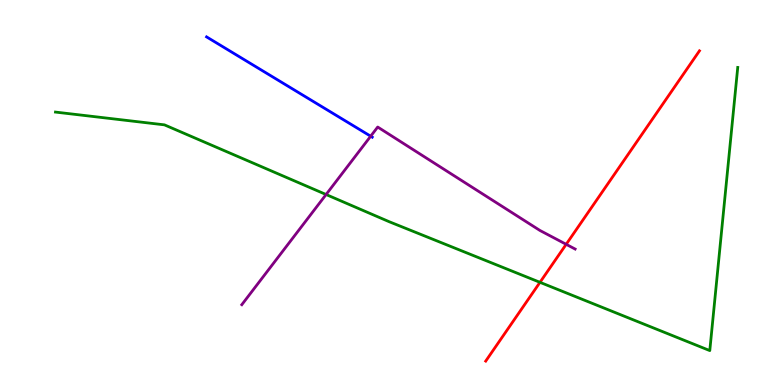[{'lines': ['blue', 'red'], 'intersections': []}, {'lines': ['green', 'red'], 'intersections': [{'x': 6.97, 'y': 2.67}]}, {'lines': ['purple', 'red'], 'intersections': [{'x': 7.31, 'y': 3.65}]}, {'lines': ['blue', 'green'], 'intersections': []}, {'lines': ['blue', 'purple'], 'intersections': [{'x': 4.78, 'y': 6.46}]}, {'lines': ['green', 'purple'], 'intersections': [{'x': 4.21, 'y': 4.95}]}]